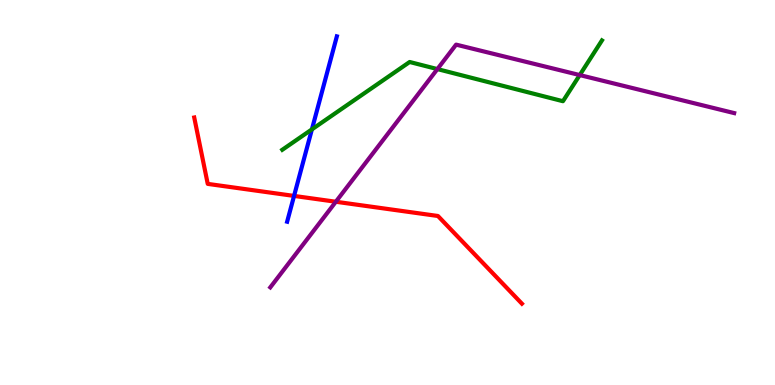[{'lines': ['blue', 'red'], 'intersections': [{'x': 3.79, 'y': 4.91}]}, {'lines': ['green', 'red'], 'intersections': []}, {'lines': ['purple', 'red'], 'intersections': [{'x': 4.33, 'y': 4.76}]}, {'lines': ['blue', 'green'], 'intersections': [{'x': 4.02, 'y': 6.64}]}, {'lines': ['blue', 'purple'], 'intersections': []}, {'lines': ['green', 'purple'], 'intersections': [{'x': 5.64, 'y': 8.21}, {'x': 7.48, 'y': 8.05}]}]